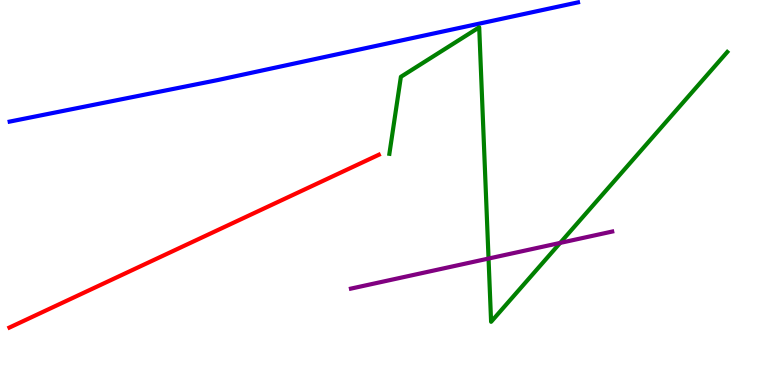[{'lines': ['blue', 'red'], 'intersections': []}, {'lines': ['green', 'red'], 'intersections': []}, {'lines': ['purple', 'red'], 'intersections': []}, {'lines': ['blue', 'green'], 'intersections': []}, {'lines': ['blue', 'purple'], 'intersections': []}, {'lines': ['green', 'purple'], 'intersections': [{'x': 6.3, 'y': 3.28}, {'x': 7.23, 'y': 3.69}]}]